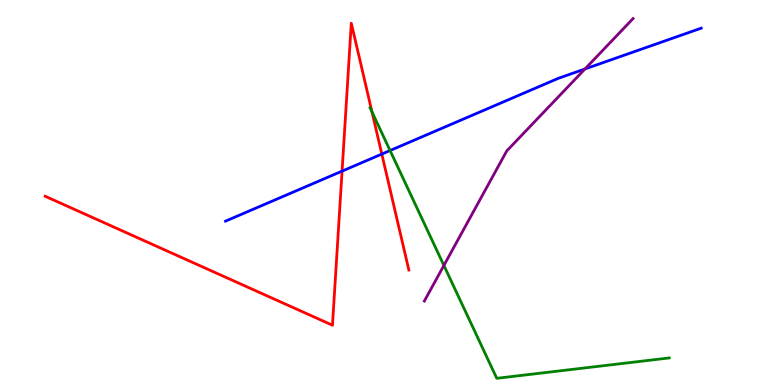[{'lines': ['blue', 'red'], 'intersections': [{'x': 4.41, 'y': 5.56}, {'x': 4.93, 'y': 6.0}]}, {'lines': ['green', 'red'], 'intersections': [{'x': 4.8, 'y': 7.09}]}, {'lines': ['purple', 'red'], 'intersections': []}, {'lines': ['blue', 'green'], 'intersections': [{'x': 5.03, 'y': 6.09}]}, {'lines': ['blue', 'purple'], 'intersections': [{'x': 7.55, 'y': 8.21}]}, {'lines': ['green', 'purple'], 'intersections': [{'x': 5.73, 'y': 3.11}]}]